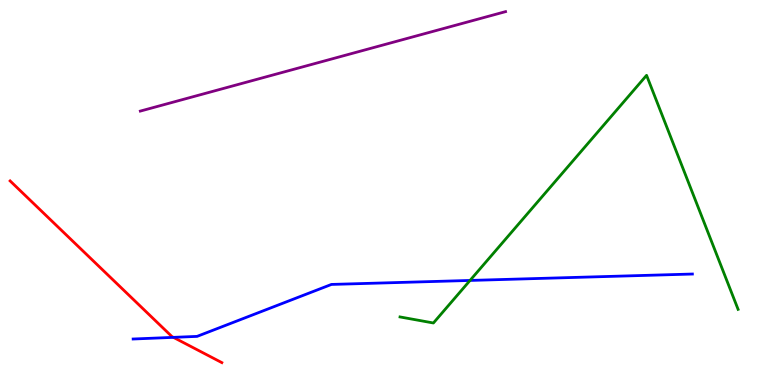[{'lines': ['blue', 'red'], 'intersections': [{'x': 2.24, 'y': 1.24}]}, {'lines': ['green', 'red'], 'intersections': []}, {'lines': ['purple', 'red'], 'intersections': []}, {'lines': ['blue', 'green'], 'intersections': [{'x': 6.06, 'y': 2.72}]}, {'lines': ['blue', 'purple'], 'intersections': []}, {'lines': ['green', 'purple'], 'intersections': []}]